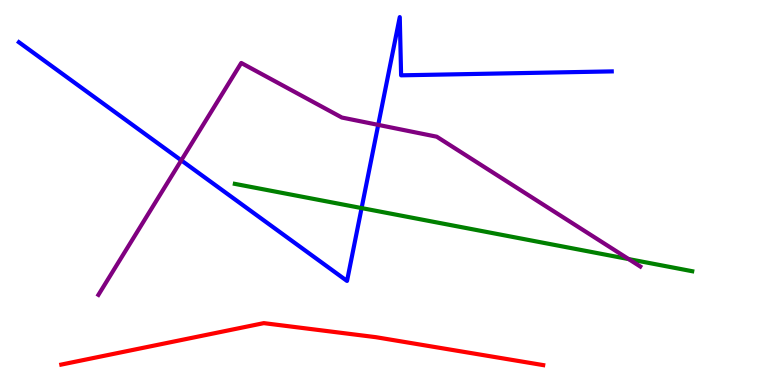[{'lines': ['blue', 'red'], 'intersections': []}, {'lines': ['green', 'red'], 'intersections': []}, {'lines': ['purple', 'red'], 'intersections': []}, {'lines': ['blue', 'green'], 'intersections': [{'x': 4.67, 'y': 4.6}]}, {'lines': ['blue', 'purple'], 'intersections': [{'x': 2.34, 'y': 5.84}, {'x': 4.88, 'y': 6.76}]}, {'lines': ['green', 'purple'], 'intersections': [{'x': 8.11, 'y': 3.27}]}]